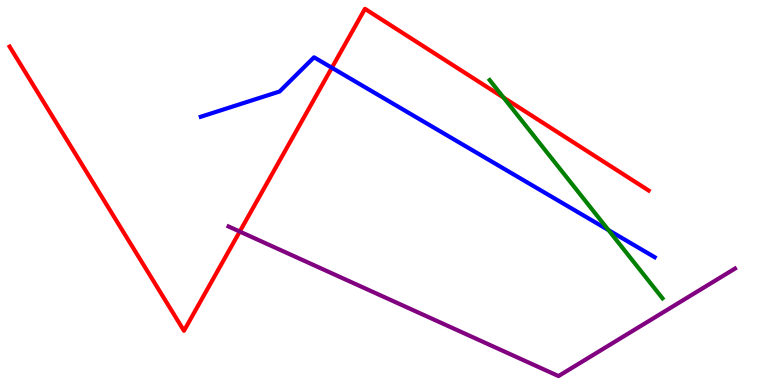[{'lines': ['blue', 'red'], 'intersections': [{'x': 4.28, 'y': 8.24}]}, {'lines': ['green', 'red'], 'intersections': [{'x': 6.5, 'y': 7.47}]}, {'lines': ['purple', 'red'], 'intersections': [{'x': 3.09, 'y': 3.99}]}, {'lines': ['blue', 'green'], 'intersections': [{'x': 7.85, 'y': 4.02}]}, {'lines': ['blue', 'purple'], 'intersections': []}, {'lines': ['green', 'purple'], 'intersections': []}]